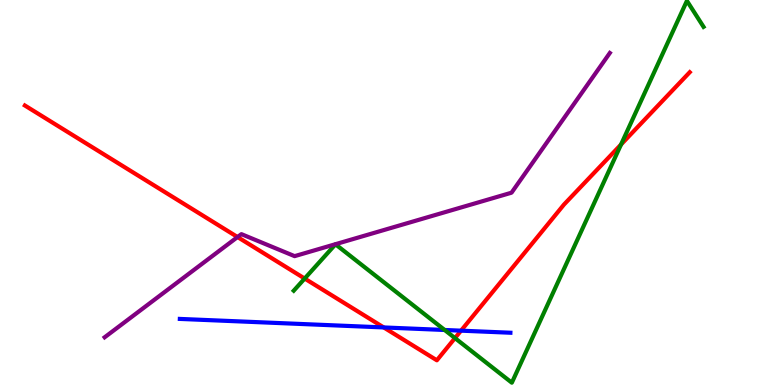[{'lines': ['blue', 'red'], 'intersections': [{'x': 4.95, 'y': 1.5}, {'x': 5.95, 'y': 1.41}]}, {'lines': ['green', 'red'], 'intersections': [{'x': 3.93, 'y': 2.77}, {'x': 5.87, 'y': 1.22}, {'x': 8.01, 'y': 6.25}]}, {'lines': ['purple', 'red'], 'intersections': [{'x': 3.07, 'y': 3.84}]}, {'lines': ['blue', 'green'], 'intersections': [{'x': 5.74, 'y': 1.43}]}, {'lines': ['blue', 'purple'], 'intersections': []}, {'lines': ['green', 'purple'], 'intersections': []}]